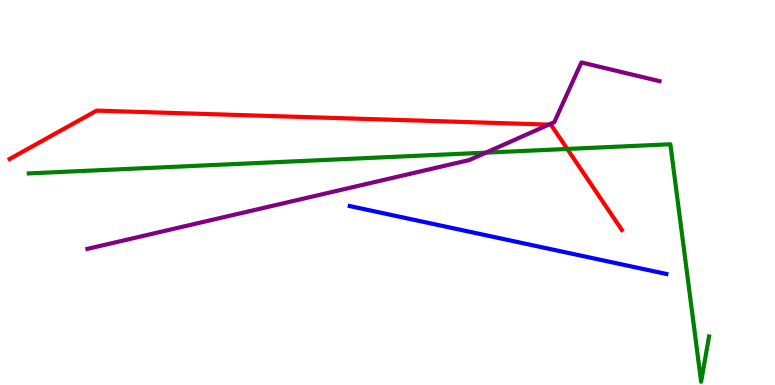[{'lines': ['blue', 'red'], 'intersections': []}, {'lines': ['green', 'red'], 'intersections': [{'x': 7.32, 'y': 6.13}]}, {'lines': ['purple', 'red'], 'intersections': [{'x': 7.08, 'y': 6.76}]}, {'lines': ['blue', 'green'], 'intersections': []}, {'lines': ['blue', 'purple'], 'intersections': []}, {'lines': ['green', 'purple'], 'intersections': [{'x': 6.27, 'y': 6.04}]}]